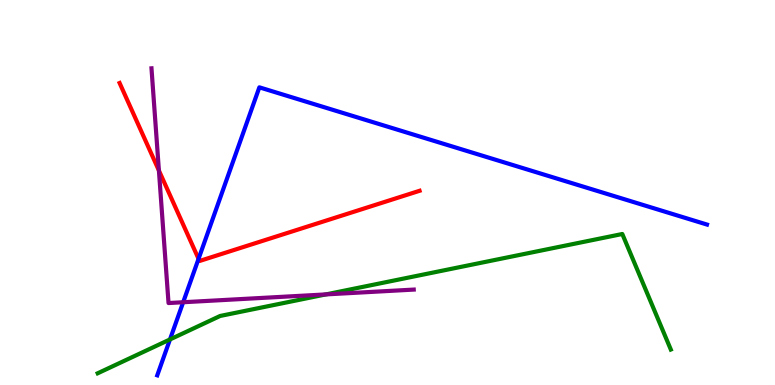[{'lines': ['blue', 'red'], 'intersections': [{'x': 2.56, 'y': 3.28}]}, {'lines': ['green', 'red'], 'intersections': []}, {'lines': ['purple', 'red'], 'intersections': [{'x': 2.05, 'y': 5.57}]}, {'lines': ['blue', 'green'], 'intersections': [{'x': 2.19, 'y': 1.18}]}, {'lines': ['blue', 'purple'], 'intersections': [{'x': 2.36, 'y': 2.15}]}, {'lines': ['green', 'purple'], 'intersections': [{'x': 4.2, 'y': 2.35}]}]